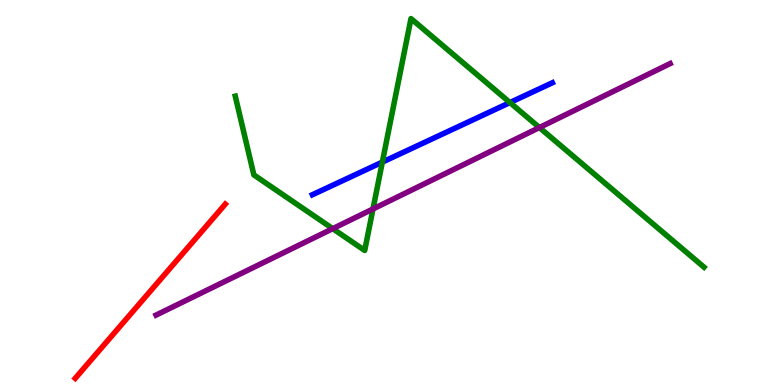[{'lines': ['blue', 'red'], 'intersections': []}, {'lines': ['green', 'red'], 'intersections': []}, {'lines': ['purple', 'red'], 'intersections': []}, {'lines': ['blue', 'green'], 'intersections': [{'x': 4.93, 'y': 5.79}, {'x': 6.58, 'y': 7.34}]}, {'lines': ['blue', 'purple'], 'intersections': []}, {'lines': ['green', 'purple'], 'intersections': [{'x': 4.29, 'y': 4.06}, {'x': 4.81, 'y': 4.57}, {'x': 6.96, 'y': 6.69}]}]